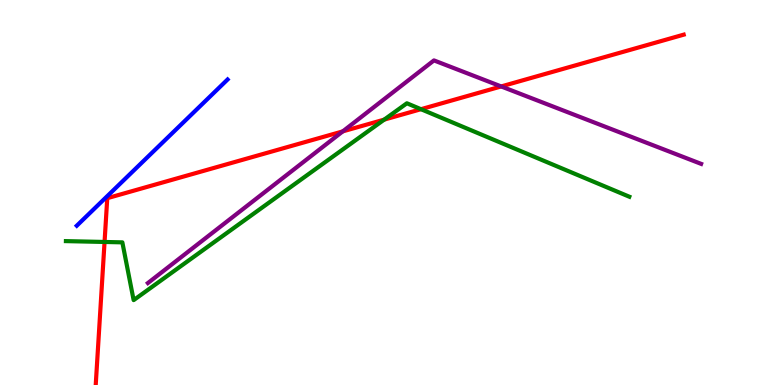[{'lines': ['blue', 'red'], 'intersections': []}, {'lines': ['green', 'red'], 'intersections': [{'x': 1.35, 'y': 3.72}, {'x': 4.96, 'y': 6.89}, {'x': 5.43, 'y': 7.16}]}, {'lines': ['purple', 'red'], 'intersections': [{'x': 4.42, 'y': 6.59}, {'x': 6.47, 'y': 7.75}]}, {'lines': ['blue', 'green'], 'intersections': []}, {'lines': ['blue', 'purple'], 'intersections': []}, {'lines': ['green', 'purple'], 'intersections': []}]